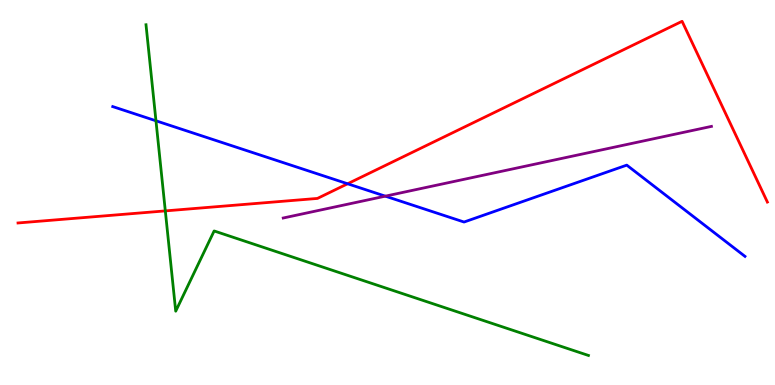[{'lines': ['blue', 'red'], 'intersections': [{'x': 4.49, 'y': 5.23}]}, {'lines': ['green', 'red'], 'intersections': [{'x': 2.13, 'y': 4.52}]}, {'lines': ['purple', 'red'], 'intersections': []}, {'lines': ['blue', 'green'], 'intersections': [{'x': 2.01, 'y': 6.86}]}, {'lines': ['blue', 'purple'], 'intersections': [{'x': 4.97, 'y': 4.9}]}, {'lines': ['green', 'purple'], 'intersections': []}]